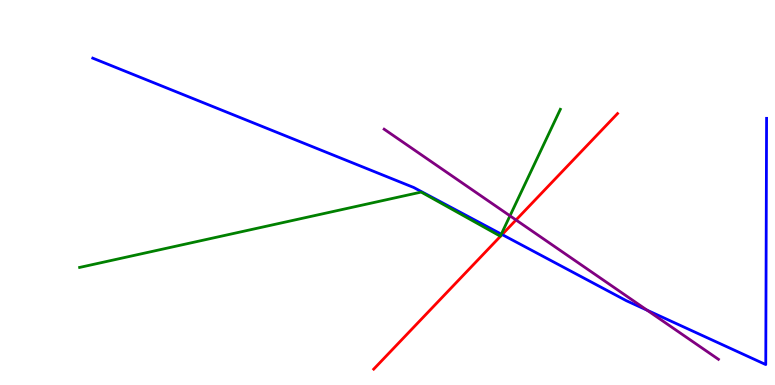[{'lines': ['blue', 'red'], 'intersections': [{'x': 6.48, 'y': 3.91}]}, {'lines': ['green', 'red'], 'intersections': []}, {'lines': ['purple', 'red'], 'intersections': [{'x': 6.66, 'y': 4.29}]}, {'lines': ['blue', 'green'], 'intersections': [{'x': 6.47, 'y': 3.92}]}, {'lines': ['blue', 'purple'], 'intersections': [{'x': 8.35, 'y': 1.94}]}, {'lines': ['green', 'purple'], 'intersections': [{'x': 6.58, 'y': 4.39}]}]